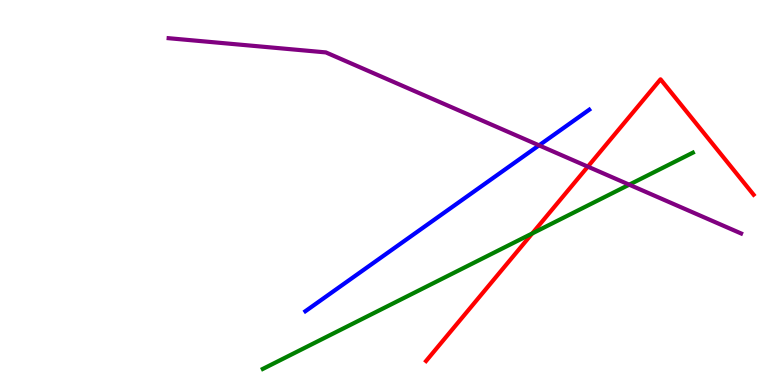[{'lines': ['blue', 'red'], 'intersections': []}, {'lines': ['green', 'red'], 'intersections': [{'x': 6.87, 'y': 3.94}]}, {'lines': ['purple', 'red'], 'intersections': [{'x': 7.59, 'y': 5.67}]}, {'lines': ['blue', 'green'], 'intersections': []}, {'lines': ['blue', 'purple'], 'intersections': [{'x': 6.96, 'y': 6.22}]}, {'lines': ['green', 'purple'], 'intersections': [{'x': 8.12, 'y': 5.2}]}]